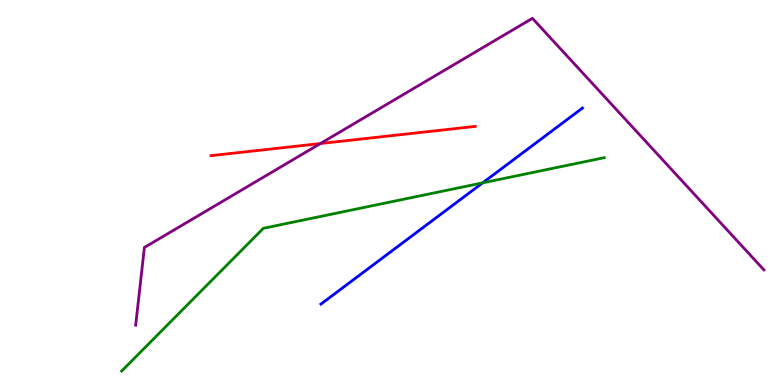[{'lines': ['blue', 'red'], 'intersections': []}, {'lines': ['green', 'red'], 'intersections': []}, {'lines': ['purple', 'red'], 'intersections': [{'x': 4.13, 'y': 6.27}]}, {'lines': ['blue', 'green'], 'intersections': [{'x': 6.23, 'y': 5.25}]}, {'lines': ['blue', 'purple'], 'intersections': []}, {'lines': ['green', 'purple'], 'intersections': []}]